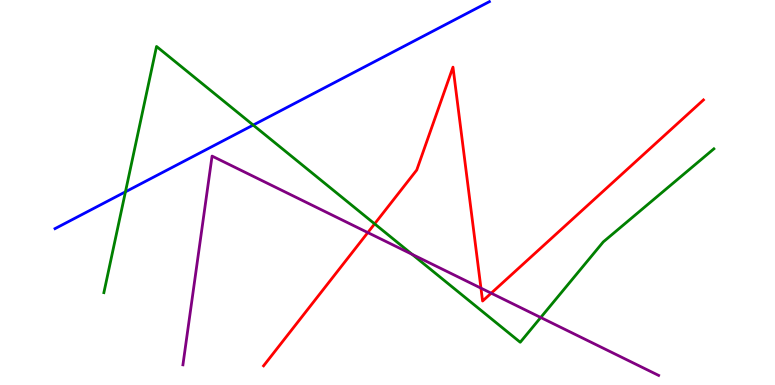[{'lines': ['blue', 'red'], 'intersections': []}, {'lines': ['green', 'red'], 'intersections': [{'x': 4.83, 'y': 4.19}]}, {'lines': ['purple', 'red'], 'intersections': [{'x': 4.75, 'y': 3.96}, {'x': 6.21, 'y': 2.52}, {'x': 6.34, 'y': 2.38}]}, {'lines': ['blue', 'green'], 'intersections': [{'x': 1.62, 'y': 5.02}, {'x': 3.27, 'y': 6.75}]}, {'lines': ['blue', 'purple'], 'intersections': []}, {'lines': ['green', 'purple'], 'intersections': [{'x': 5.32, 'y': 3.39}, {'x': 6.98, 'y': 1.75}]}]